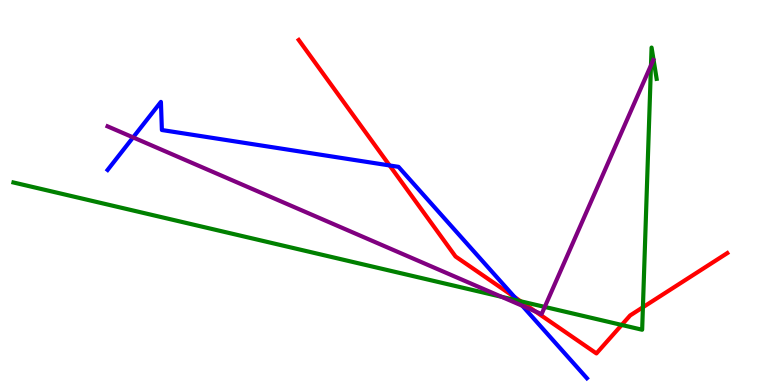[{'lines': ['blue', 'red'], 'intersections': [{'x': 5.03, 'y': 5.7}, {'x': 6.64, 'y': 2.28}]}, {'lines': ['green', 'red'], 'intersections': [{'x': 6.72, 'y': 2.17}, {'x': 8.02, 'y': 1.56}, {'x': 8.3, 'y': 2.02}]}, {'lines': ['purple', 'red'], 'intersections': [{'x': 6.91, 'y': 1.91}]}, {'lines': ['blue', 'green'], 'intersections': [{'x': 6.68, 'y': 2.19}]}, {'lines': ['blue', 'purple'], 'intersections': [{'x': 1.72, 'y': 6.43}, {'x': 6.74, 'y': 2.06}]}, {'lines': ['green', 'purple'], 'intersections': [{'x': 6.47, 'y': 2.29}, {'x': 7.03, 'y': 2.03}, {'x': 8.4, 'y': 8.3}]}]